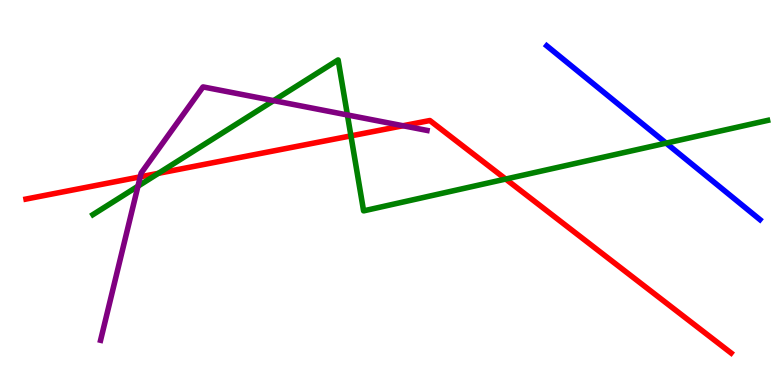[{'lines': ['blue', 'red'], 'intersections': []}, {'lines': ['green', 'red'], 'intersections': [{'x': 2.04, 'y': 5.5}, {'x': 4.53, 'y': 6.47}, {'x': 6.53, 'y': 5.35}]}, {'lines': ['purple', 'red'], 'intersections': [{'x': 1.81, 'y': 5.41}, {'x': 5.2, 'y': 6.73}]}, {'lines': ['blue', 'green'], 'intersections': [{'x': 8.6, 'y': 6.28}]}, {'lines': ['blue', 'purple'], 'intersections': []}, {'lines': ['green', 'purple'], 'intersections': [{'x': 1.78, 'y': 5.16}, {'x': 3.53, 'y': 7.39}, {'x': 4.48, 'y': 7.01}]}]